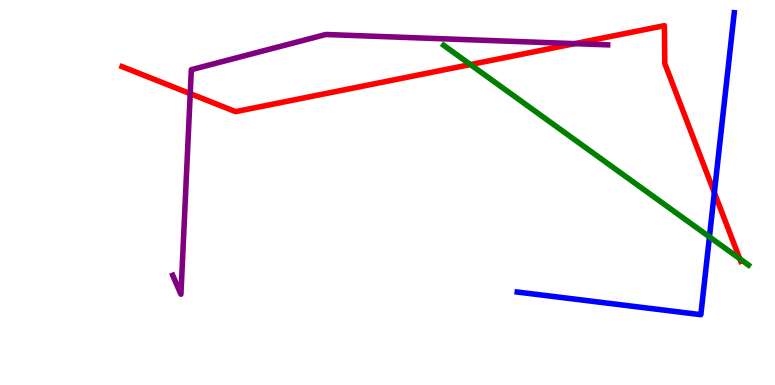[{'lines': ['blue', 'red'], 'intersections': [{'x': 9.22, 'y': 5.0}]}, {'lines': ['green', 'red'], 'intersections': [{'x': 6.07, 'y': 8.32}, {'x': 9.54, 'y': 3.28}]}, {'lines': ['purple', 'red'], 'intersections': [{'x': 2.45, 'y': 7.57}, {'x': 7.42, 'y': 8.87}]}, {'lines': ['blue', 'green'], 'intersections': [{'x': 9.15, 'y': 3.85}]}, {'lines': ['blue', 'purple'], 'intersections': []}, {'lines': ['green', 'purple'], 'intersections': []}]